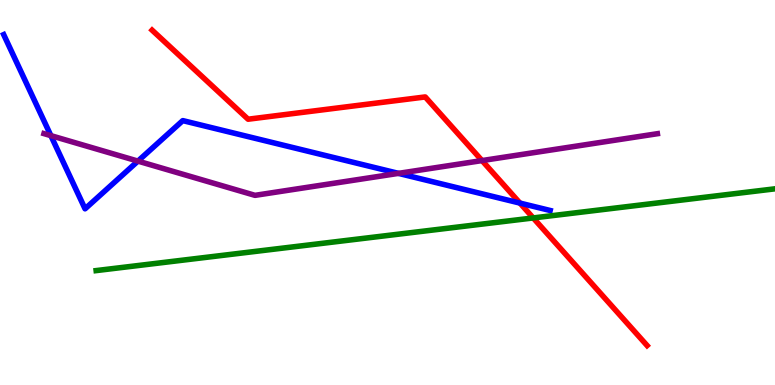[{'lines': ['blue', 'red'], 'intersections': [{'x': 6.71, 'y': 4.72}]}, {'lines': ['green', 'red'], 'intersections': [{'x': 6.88, 'y': 4.34}]}, {'lines': ['purple', 'red'], 'intersections': [{'x': 6.22, 'y': 5.83}]}, {'lines': ['blue', 'green'], 'intersections': []}, {'lines': ['blue', 'purple'], 'intersections': [{'x': 0.656, 'y': 6.48}, {'x': 1.78, 'y': 5.82}, {'x': 5.14, 'y': 5.5}]}, {'lines': ['green', 'purple'], 'intersections': []}]